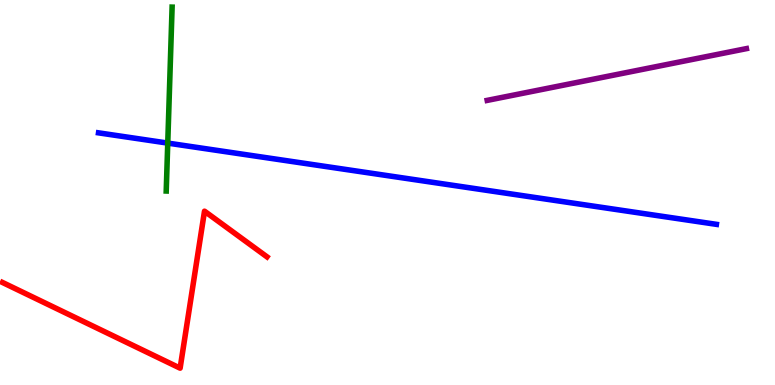[{'lines': ['blue', 'red'], 'intersections': []}, {'lines': ['green', 'red'], 'intersections': []}, {'lines': ['purple', 'red'], 'intersections': []}, {'lines': ['blue', 'green'], 'intersections': [{'x': 2.16, 'y': 6.28}]}, {'lines': ['blue', 'purple'], 'intersections': []}, {'lines': ['green', 'purple'], 'intersections': []}]